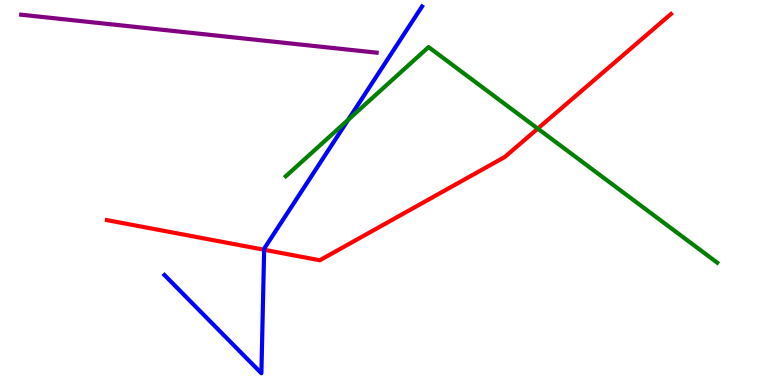[{'lines': ['blue', 'red'], 'intersections': [{'x': 3.41, 'y': 3.51}]}, {'lines': ['green', 'red'], 'intersections': [{'x': 6.94, 'y': 6.66}]}, {'lines': ['purple', 'red'], 'intersections': []}, {'lines': ['blue', 'green'], 'intersections': [{'x': 4.49, 'y': 6.89}]}, {'lines': ['blue', 'purple'], 'intersections': []}, {'lines': ['green', 'purple'], 'intersections': []}]